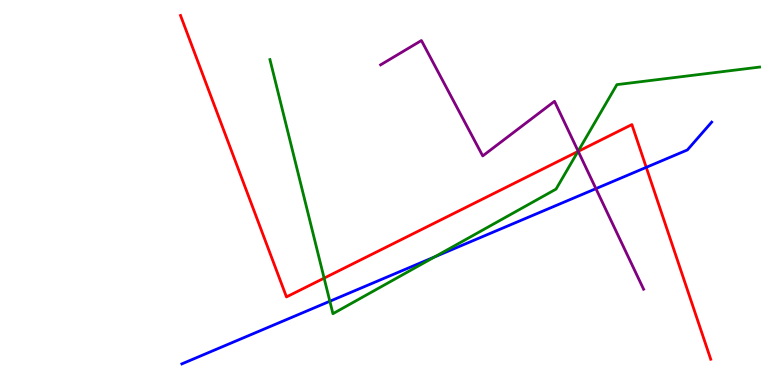[{'lines': ['blue', 'red'], 'intersections': [{'x': 8.34, 'y': 5.65}]}, {'lines': ['green', 'red'], 'intersections': [{'x': 4.18, 'y': 2.78}, {'x': 7.46, 'y': 6.07}]}, {'lines': ['purple', 'red'], 'intersections': [{'x': 7.46, 'y': 6.07}]}, {'lines': ['blue', 'green'], 'intersections': [{'x': 4.26, 'y': 2.18}, {'x': 5.61, 'y': 3.33}]}, {'lines': ['blue', 'purple'], 'intersections': [{'x': 7.69, 'y': 5.1}]}, {'lines': ['green', 'purple'], 'intersections': [{'x': 7.46, 'y': 6.07}]}]